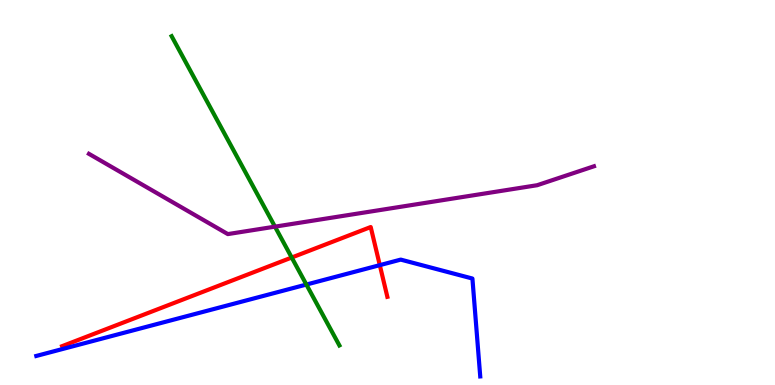[{'lines': ['blue', 'red'], 'intersections': [{'x': 4.9, 'y': 3.11}]}, {'lines': ['green', 'red'], 'intersections': [{'x': 3.76, 'y': 3.31}]}, {'lines': ['purple', 'red'], 'intersections': []}, {'lines': ['blue', 'green'], 'intersections': [{'x': 3.95, 'y': 2.61}]}, {'lines': ['blue', 'purple'], 'intersections': []}, {'lines': ['green', 'purple'], 'intersections': [{'x': 3.55, 'y': 4.11}]}]